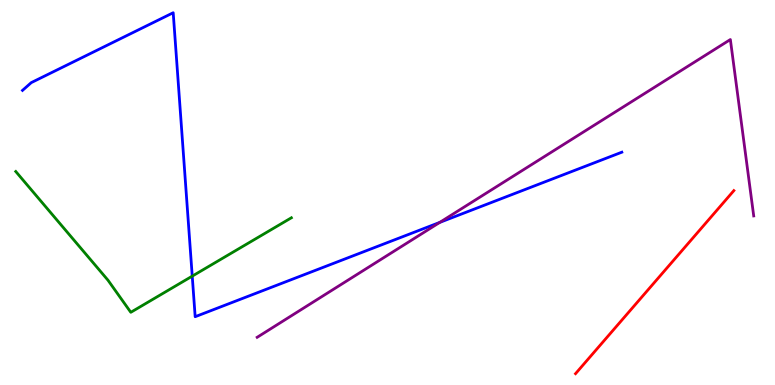[{'lines': ['blue', 'red'], 'intersections': []}, {'lines': ['green', 'red'], 'intersections': []}, {'lines': ['purple', 'red'], 'intersections': []}, {'lines': ['blue', 'green'], 'intersections': [{'x': 2.48, 'y': 2.83}]}, {'lines': ['blue', 'purple'], 'intersections': [{'x': 5.67, 'y': 4.22}]}, {'lines': ['green', 'purple'], 'intersections': []}]